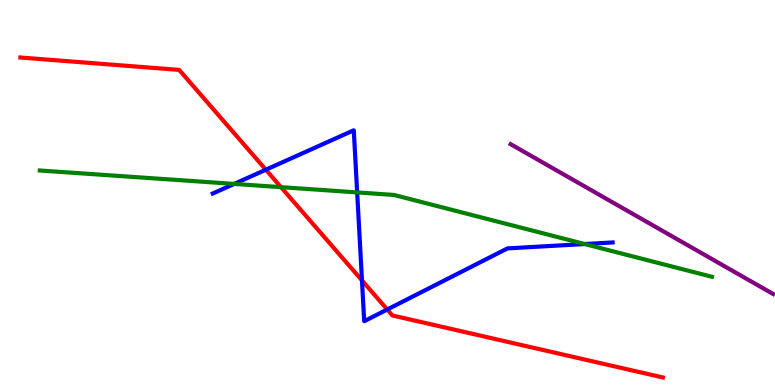[{'lines': ['blue', 'red'], 'intersections': [{'x': 3.43, 'y': 5.59}, {'x': 4.67, 'y': 2.72}, {'x': 5.0, 'y': 1.96}]}, {'lines': ['green', 'red'], 'intersections': [{'x': 3.63, 'y': 5.14}]}, {'lines': ['purple', 'red'], 'intersections': []}, {'lines': ['blue', 'green'], 'intersections': [{'x': 3.02, 'y': 5.22}, {'x': 4.61, 'y': 5.0}, {'x': 7.54, 'y': 3.66}]}, {'lines': ['blue', 'purple'], 'intersections': []}, {'lines': ['green', 'purple'], 'intersections': []}]